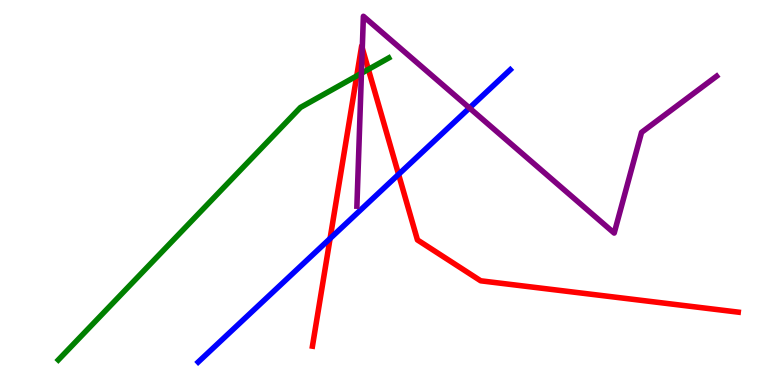[{'lines': ['blue', 'red'], 'intersections': [{'x': 4.26, 'y': 3.8}, {'x': 5.14, 'y': 5.47}]}, {'lines': ['green', 'red'], 'intersections': [{'x': 4.6, 'y': 8.03}, {'x': 4.75, 'y': 8.2}]}, {'lines': ['purple', 'red'], 'intersections': [{'x': 4.67, 'y': 8.75}]}, {'lines': ['blue', 'green'], 'intersections': []}, {'lines': ['blue', 'purple'], 'intersections': [{'x': 6.06, 'y': 7.2}]}, {'lines': ['green', 'purple'], 'intersections': [{'x': 4.66, 'y': 8.1}]}]